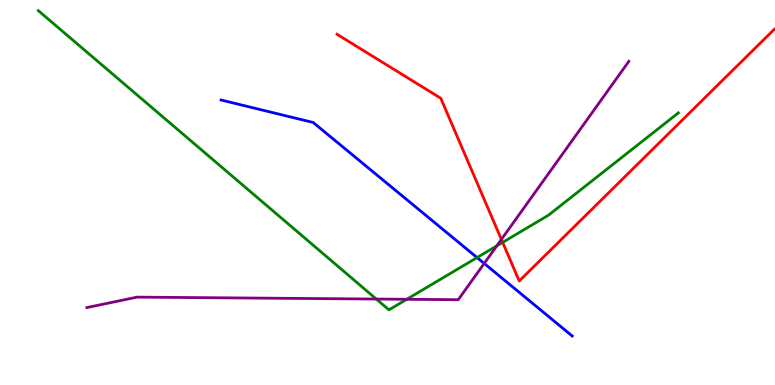[{'lines': ['blue', 'red'], 'intersections': []}, {'lines': ['green', 'red'], 'intersections': [{'x': 6.49, 'y': 3.7}]}, {'lines': ['purple', 'red'], 'intersections': [{'x': 6.47, 'y': 3.78}]}, {'lines': ['blue', 'green'], 'intersections': [{'x': 6.16, 'y': 3.31}]}, {'lines': ['blue', 'purple'], 'intersections': [{'x': 6.25, 'y': 3.16}]}, {'lines': ['green', 'purple'], 'intersections': [{'x': 4.86, 'y': 2.23}, {'x': 5.25, 'y': 2.23}, {'x': 6.41, 'y': 3.61}]}]